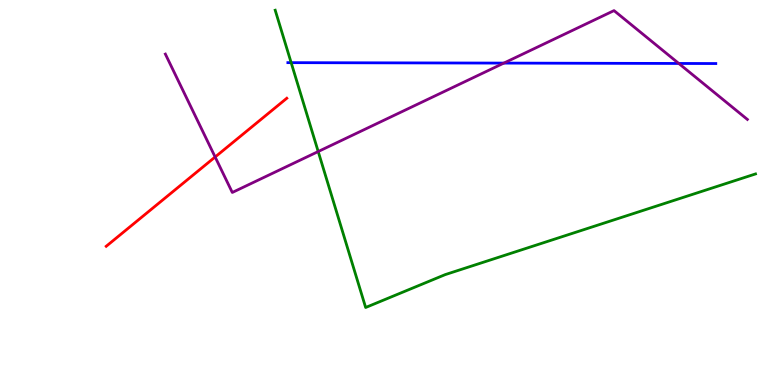[{'lines': ['blue', 'red'], 'intersections': []}, {'lines': ['green', 'red'], 'intersections': []}, {'lines': ['purple', 'red'], 'intersections': [{'x': 2.78, 'y': 5.92}]}, {'lines': ['blue', 'green'], 'intersections': [{'x': 3.76, 'y': 8.37}]}, {'lines': ['blue', 'purple'], 'intersections': [{'x': 6.5, 'y': 8.36}, {'x': 8.76, 'y': 8.35}]}, {'lines': ['green', 'purple'], 'intersections': [{'x': 4.11, 'y': 6.06}]}]